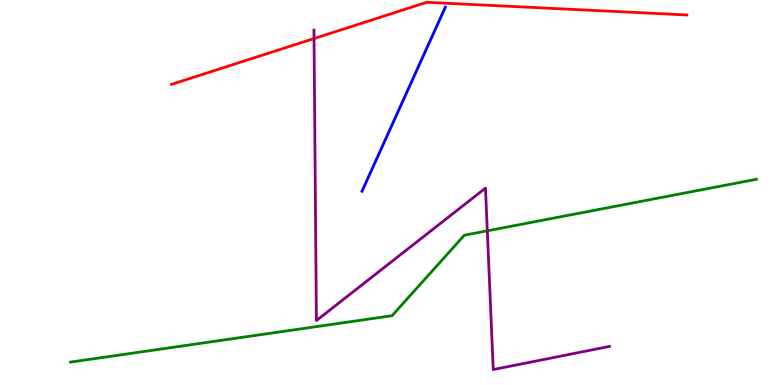[{'lines': ['blue', 'red'], 'intersections': []}, {'lines': ['green', 'red'], 'intersections': []}, {'lines': ['purple', 'red'], 'intersections': [{'x': 4.05, 'y': 9.0}]}, {'lines': ['blue', 'green'], 'intersections': []}, {'lines': ['blue', 'purple'], 'intersections': []}, {'lines': ['green', 'purple'], 'intersections': [{'x': 6.29, 'y': 4.0}]}]